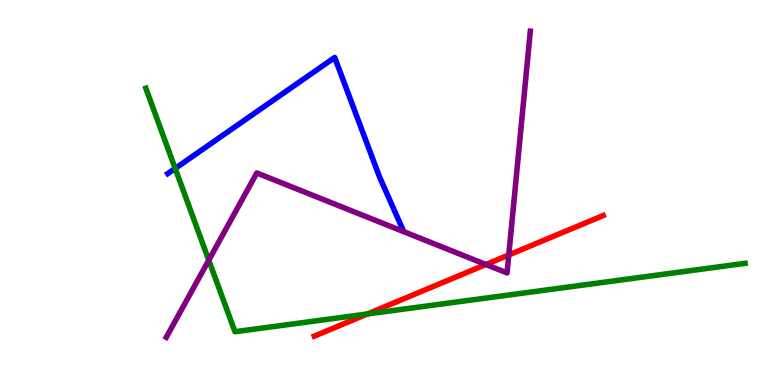[{'lines': ['blue', 'red'], 'intersections': []}, {'lines': ['green', 'red'], 'intersections': [{'x': 4.74, 'y': 1.84}]}, {'lines': ['purple', 'red'], 'intersections': [{'x': 6.27, 'y': 3.13}, {'x': 6.57, 'y': 3.38}]}, {'lines': ['blue', 'green'], 'intersections': [{'x': 2.26, 'y': 5.62}]}, {'lines': ['blue', 'purple'], 'intersections': []}, {'lines': ['green', 'purple'], 'intersections': [{'x': 2.69, 'y': 3.24}]}]